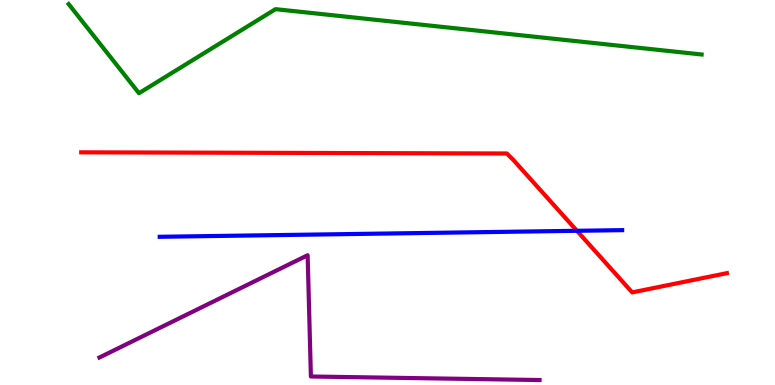[{'lines': ['blue', 'red'], 'intersections': [{'x': 7.44, 'y': 4.01}]}, {'lines': ['green', 'red'], 'intersections': []}, {'lines': ['purple', 'red'], 'intersections': []}, {'lines': ['blue', 'green'], 'intersections': []}, {'lines': ['blue', 'purple'], 'intersections': []}, {'lines': ['green', 'purple'], 'intersections': []}]